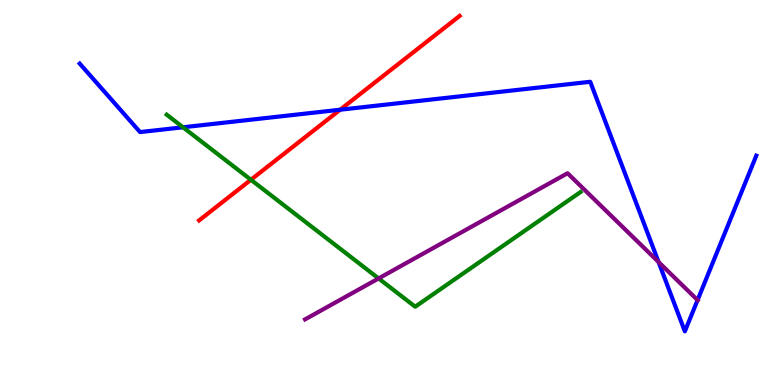[{'lines': ['blue', 'red'], 'intersections': [{'x': 4.39, 'y': 7.15}]}, {'lines': ['green', 'red'], 'intersections': [{'x': 3.24, 'y': 5.33}]}, {'lines': ['purple', 'red'], 'intersections': []}, {'lines': ['blue', 'green'], 'intersections': [{'x': 2.36, 'y': 6.69}]}, {'lines': ['blue', 'purple'], 'intersections': [{'x': 8.5, 'y': 3.19}, {'x': 9.0, 'y': 2.21}]}, {'lines': ['green', 'purple'], 'intersections': [{'x': 4.89, 'y': 2.77}]}]